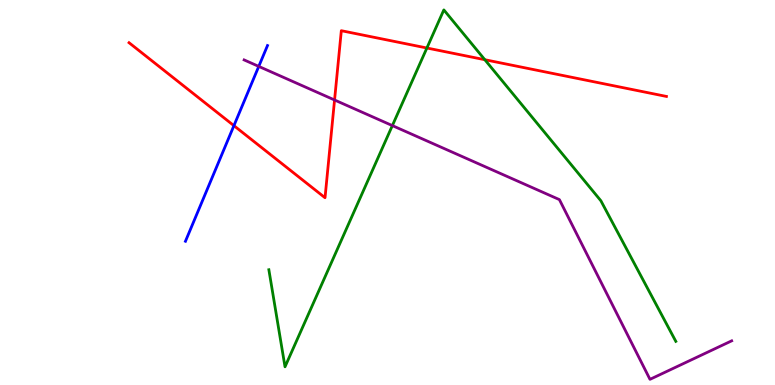[{'lines': ['blue', 'red'], 'intersections': [{'x': 3.02, 'y': 6.74}]}, {'lines': ['green', 'red'], 'intersections': [{'x': 5.51, 'y': 8.75}, {'x': 6.26, 'y': 8.45}]}, {'lines': ['purple', 'red'], 'intersections': [{'x': 4.32, 'y': 7.4}]}, {'lines': ['blue', 'green'], 'intersections': []}, {'lines': ['blue', 'purple'], 'intersections': [{'x': 3.34, 'y': 8.28}]}, {'lines': ['green', 'purple'], 'intersections': [{'x': 5.06, 'y': 6.74}]}]